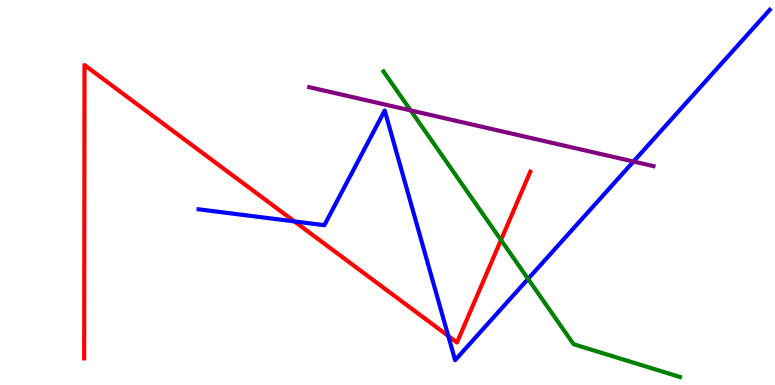[{'lines': ['blue', 'red'], 'intersections': [{'x': 3.8, 'y': 4.25}, {'x': 5.78, 'y': 1.27}]}, {'lines': ['green', 'red'], 'intersections': [{'x': 6.46, 'y': 3.77}]}, {'lines': ['purple', 'red'], 'intersections': []}, {'lines': ['blue', 'green'], 'intersections': [{'x': 6.81, 'y': 2.76}]}, {'lines': ['blue', 'purple'], 'intersections': [{'x': 8.17, 'y': 5.8}]}, {'lines': ['green', 'purple'], 'intersections': [{'x': 5.3, 'y': 7.13}]}]